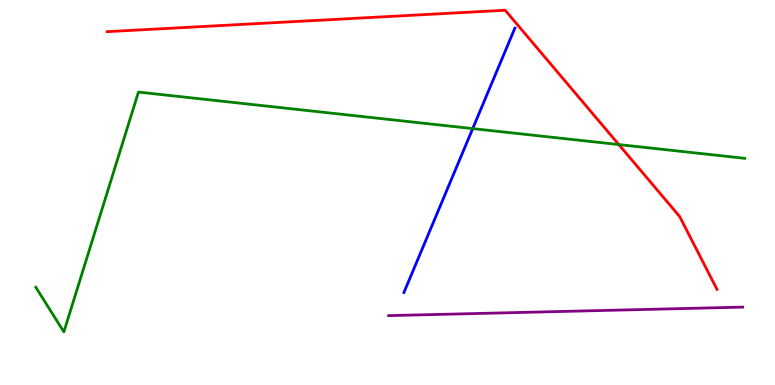[{'lines': ['blue', 'red'], 'intersections': []}, {'lines': ['green', 'red'], 'intersections': [{'x': 7.98, 'y': 6.24}]}, {'lines': ['purple', 'red'], 'intersections': []}, {'lines': ['blue', 'green'], 'intersections': [{'x': 6.1, 'y': 6.66}]}, {'lines': ['blue', 'purple'], 'intersections': []}, {'lines': ['green', 'purple'], 'intersections': []}]